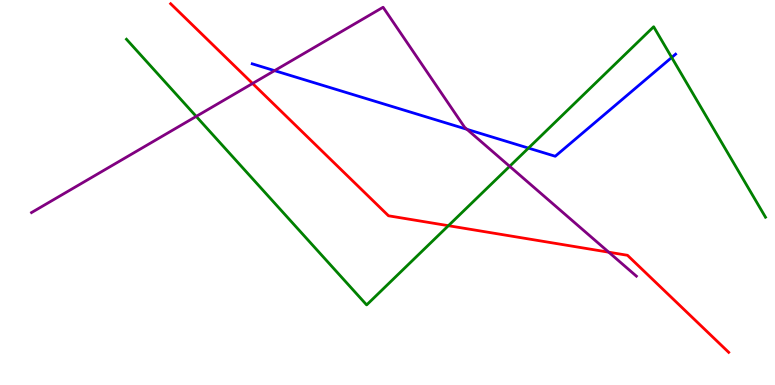[{'lines': ['blue', 'red'], 'intersections': []}, {'lines': ['green', 'red'], 'intersections': [{'x': 5.79, 'y': 4.14}]}, {'lines': ['purple', 'red'], 'intersections': [{'x': 3.26, 'y': 7.83}, {'x': 7.85, 'y': 3.45}]}, {'lines': ['blue', 'green'], 'intersections': [{'x': 6.82, 'y': 6.15}, {'x': 8.67, 'y': 8.51}]}, {'lines': ['blue', 'purple'], 'intersections': [{'x': 3.54, 'y': 8.17}, {'x': 6.03, 'y': 6.64}]}, {'lines': ['green', 'purple'], 'intersections': [{'x': 2.53, 'y': 6.98}, {'x': 6.58, 'y': 5.68}]}]